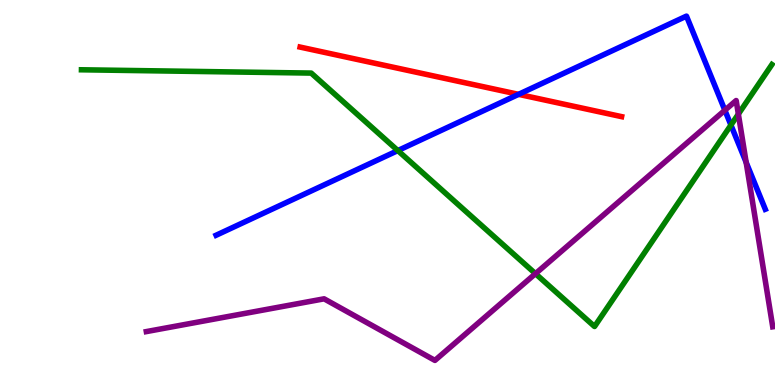[{'lines': ['blue', 'red'], 'intersections': [{'x': 6.69, 'y': 7.55}]}, {'lines': ['green', 'red'], 'intersections': []}, {'lines': ['purple', 'red'], 'intersections': []}, {'lines': ['blue', 'green'], 'intersections': [{'x': 5.13, 'y': 6.09}, {'x': 9.43, 'y': 6.75}]}, {'lines': ['blue', 'purple'], 'intersections': [{'x': 9.35, 'y': 7.14}, {'x': 9.63, 'y': 5.78}]}, {'lines': ['green', 'purple'], 'intersections': [{'x': 6.91, 'y': 2.89}, {'x': 9.53, 'y': 7.04}]}]